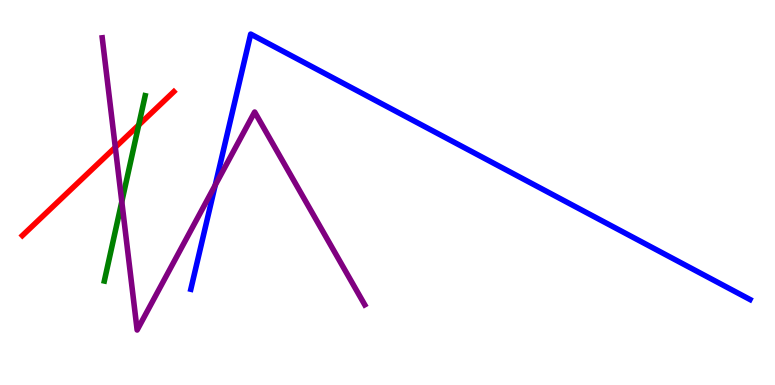[{'lines': ['blue', 'red'], 'intersections': []}, {'lines': ['green', 'red'], 'intersections': [{'x': 1.79, 'y': 6.75}]}, {'lines': ['purple', 'red'], 'intersections': [{'x': 1.49, 'y': 6.17}]}, {'lines': ['blue', 'green'], 'intersections': []}, {'lines': ['blue', 'purple'], 'intersections': [{'x': 2.78, 'y': 5.19}]}, {'lines': ['green', 'purple'], 'intersections': [{'x': 1.57, 'y': 4.76}]}]